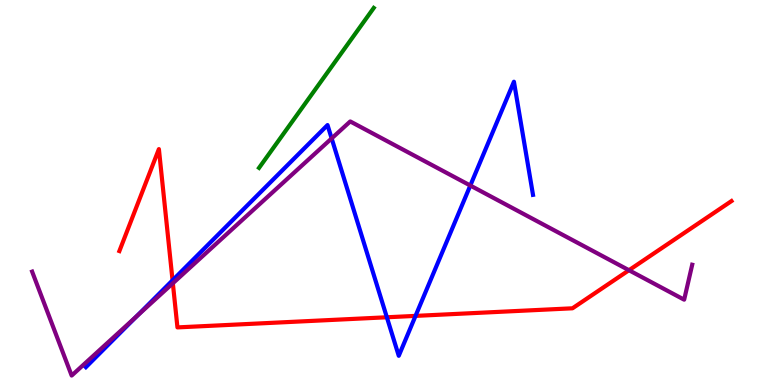[{'lines': ['blue', 'red'], 'intersections': [{'x': 2.23, 'y': 2.72}, {'x': 4.99, 'y': 1.76}, {'x': 5.36, 'y': 1.8}]}, {'lines': ['green', 'red'], 'intersections': []}, {'lines': ['purple', 'red'], 'intersections': [{'x': 2.23, 'y': 2.64}, {'x': 8.12, 'y': 2.98}]}, {'lines': ['blue', 'green'], 'intersections': []}, {'lines': ['blue', 'purple'], 'intersections': [{'x': 1.76, 'y': 1.79}, {'x': 4.28, 'y': 6.4}, {'x': 6.07, 'y': 5.18}]}, {'lines': ['green', 'purple'], 'intersections': []}]